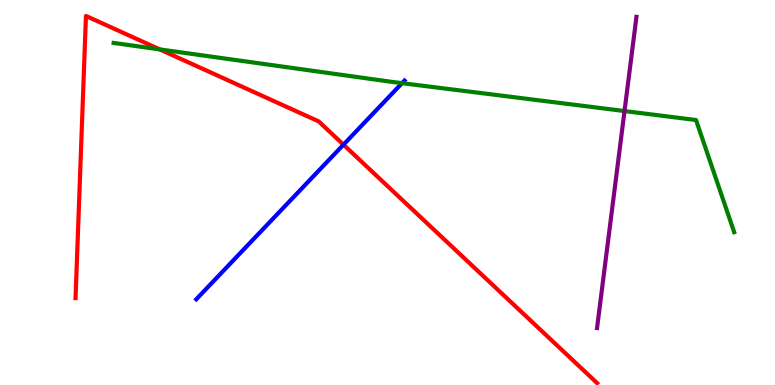[{'lines': ['blue', 'red'], 'intersections': [{'x': 4.43, 'y': 6.24}]}, {'lines': ['green', 'red'], 'intersections': [{'x': 2.06, 'y': 8.72}]}, {'lines': ['purple', 'red'], 'intersections': []}, {'lines': ['blue', 'green'], 'intersections': [{'x': 5.19, 'y': 7.84}]}, {'lines': ['blue', 'purple'], 'intersections': []}, {'lines': ['green', 'purple'], 'intersections': [{'x': 8.06, 'y': 7.12}]}]